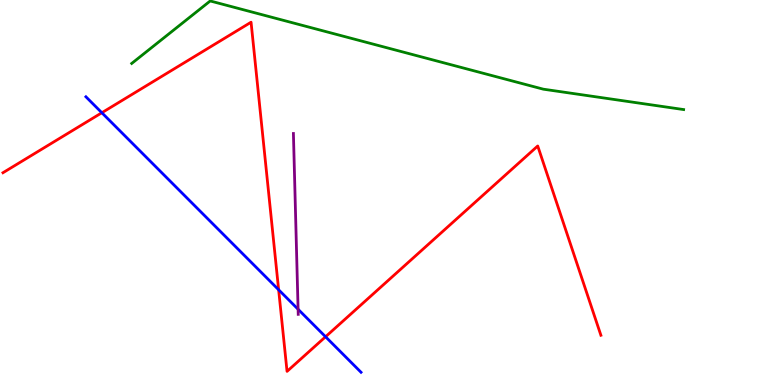[{'lines': ['blue', 'red'], 'intersections': [{'x': 1.31, 'y': 7.07}, {'x': 3.6, 'y': 2.47}, {'x': 4.2, 'y': 1.25}]}, {'lines': ['green', 'red'], 'intersections': []}, {'lines': ['purple', 'red'], 'intersections': []}, {'lines': ['blue', 'green'], 'intersections': []}, {'lines': ['blue', 'purple'], 'intersections': [{'x': 3.85, 'y': 1.97}]}, {'lines': ['green', 'purple'], 'intersections': []}]